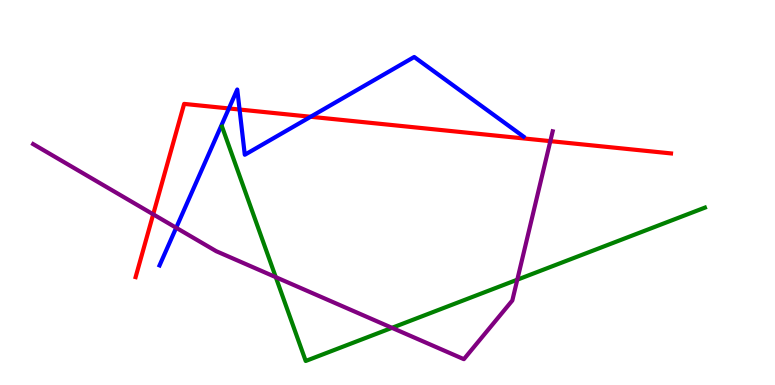[{'lines': ['blue', 'red'], 'intersections': [{'x': 2.95, 'y': 7.18}, {'x': 3.09, 'y': 7.15}, {'x': 4.01, 'y': 6.97}]}, {'lines': ['green', 'red'], 'intersections': []}, {'lines': ['purple', 'red'], 'intersections': [{'x': 1.98, 'y': 4.43}, {'x': 7.1, 'y': 6.33}]}, {'lines': ['blue', 'green'], 'intersections': []}, {'lines': ['blue', 'purple'], 'intersections': [{'x': 2.27, 'y': 4.08}]}, {'lines': ['green', 'purple'], 'intersections': [{'x': 3.56, 'y': 2.8}, {'x': 5.06, 'y': 1.48}, {'x': 6.67, 'y': 2.74}]}]